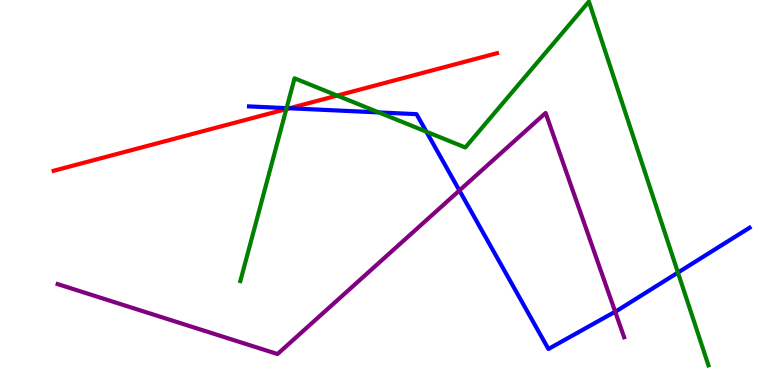[{'lines': ['blue', 'red'], 'intersections': [{'x': 3.73, 'y': 7.19}]}, {'lines': ['green', 'red'], 'intersections': [{'x': 3.69, 'y': 7.17}, {'x': 4.35, 'y': 7.52}]}, {'lines': ['purple', 'red'], 'intersections': []}, {'lines': ['blue', 'green'], 'intersections': [{'x': 3.7, 'y': 7.19}, {'x': 4.89, 'y': 7.08}, {'x': 5.5, 'y': 6.58}, {'x': 8.75, 'y': 2.92}]}, {'lines': ['blue', 'purple'], 'intersections': [{'x': 5.93, 'y': 5.05}, {'x': 7.94, 'y': 1.9}]}, {'lines': ['green', 'purple'], 'intersections': []}]